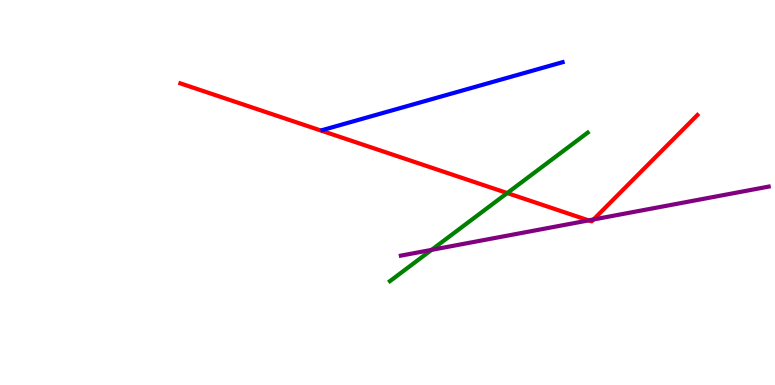[{'lines': ['blue', 'red'], 'intersections': []}, {'lines': ['green', 'red'], 'intersections': [{'x': 6.55, 'y': 4.99}]}, {'lines': ['purple', 'red'], 'intersections': [{'x': 7.6, 'y': 4.28}, {'x': 7.66, 'y': 4.3}]}, {'lines': ['blue', 'green'], 'intersections': []}, {'lines': ['blue', 'purple'], 'intersections': []}, {'lines': ['green', 'purple'], 'intersections': [{'x': 5.57, 'y': 3.51}]}]